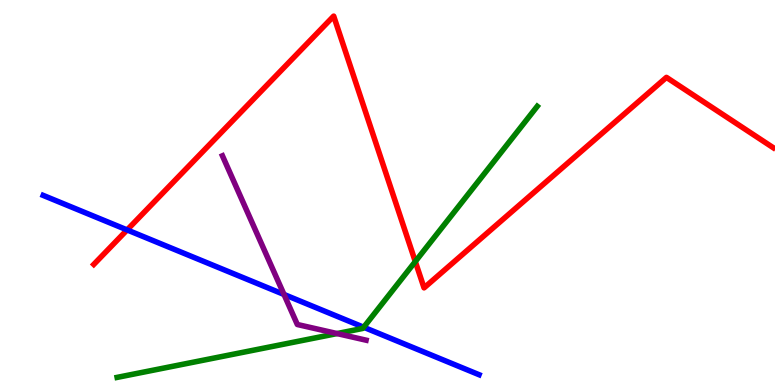[{'lines': ['blue', 'red'], 'intersections': [{'x': 1.64, 'y': 4.03}]}, {'lines': ['green', 'red'], 'intersections': [{'x': 5.36, 'y': 3.21}]}, {'lines': ['purple', 'red'], 'intersections': []}, {'lines': ['blue', 'green'], 'intersections': [{'x': 4.69, 'y': 1.5}]}, {'lines': ['blue', 'purple'], 'intersections': [{'x': 3.66, 'y': 2.35}]}, {'lines': ['green', 'purple'], 'intersections': [{'x': 4.35, 'y': 1.34}]}]